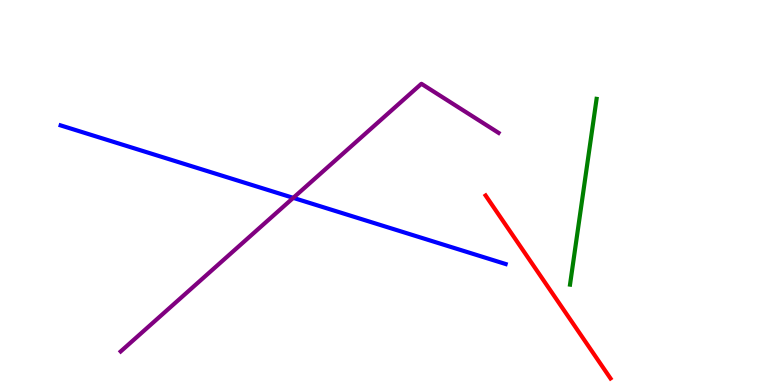[{'lines': ['blue', 'red'], 'intersections': []}, {'lines': ['green', 'red'], 'intersections': []}, {'lines': ['purple', 'red'], 'intersections': []}, {'lines': ['blue', 'green'], 'intersections': []}, {'lines': ['blue', 'purple'], 'intersections': [{'x': 3.78, 'y': 4.86}]}, {'lines': ['green', 'purple'], 'intersections': []}]